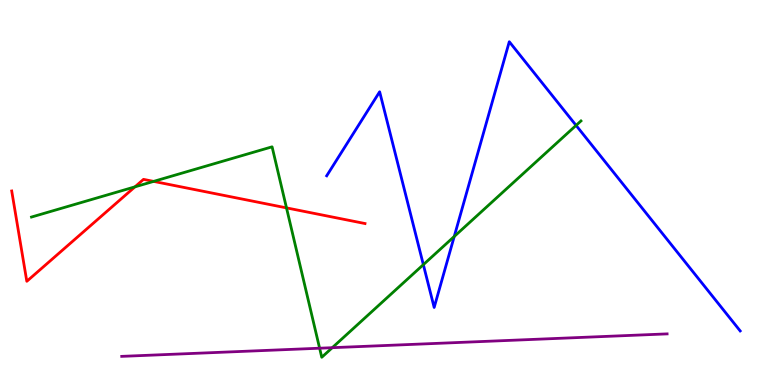[{'lines': ['blue', 'red'], 'intersections': []}, {'lines': ['green', 'red'], 'intersections': [{'x': 1.74, 'y': 5.15}, {'x': 1.98, 'y': 5.29}, {'x': 3.7, 'y': 4.6}]}, {'lines': ['purple', 'red'], 'intersections': []}, {'lines': ['blue', 'green'], 'intersections': [{'x': 5.46, 'y': 3.13}, {'x': 5.86, 'y': 3.86}, {'x': 7.43, 'y': 6.74}]}, {'lines': ['blue', 'purple'], 'intersections': []}, {'lines': ['green', 'purple'], 'intersections': [{'x': 4.12, 'y': 0.956}, {'x': 4.29, 'y': 0.969}]}]